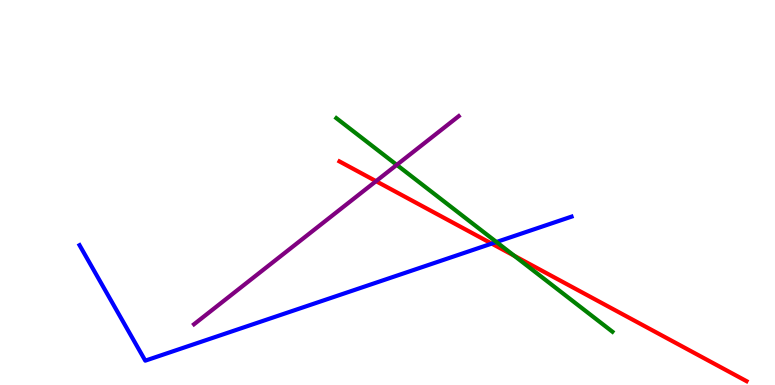[{'lines': ['blue', 'red'], 'intersections': [{'x': 6.34, 'y': 3.67}]}, {'lines': ['green', 'red'], 'intersections': [{'x': 6.64, 'y': 3.36}]}, {'lines': ['purple', 'red'], 'intersections': [{'x': 4.85, 'y': 5.29}]}, {'lines': ['blue', 'green'], 'intersections': [{'x': 6.41, 'y': 3.71}]}, {'lines': ['blue', 'purple'], 'intersections': []}, {'lines': ['green', 'purple'], 'intersections': [{'x': 5.12, 'y': 5.72}]}]